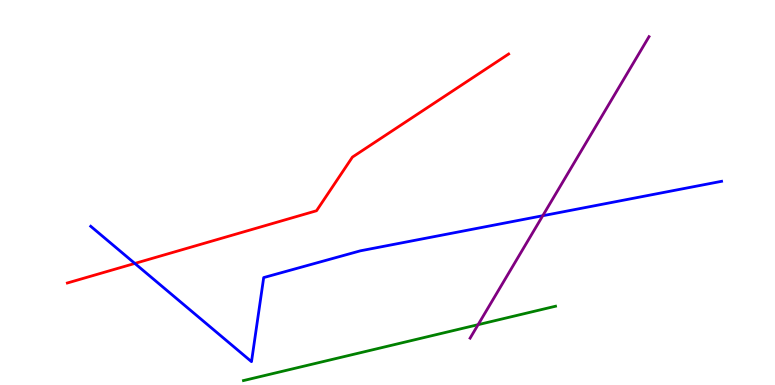[{'lines': ['blue', 'red'], 'intersections': [{'x': 1.74, 'y': 3.16}]}, {'lines': ['green', 'red'], 'intersections': []}, {'lines': ['purple', 'red'], 'intersections': []}, {'lines': ['blue', 'green'], 'intersections': []}, {'lines': ['blue', 'purple'], 'intersections': [{'x': 7.0, 'y': 4.4}]}, {'lines': ['green', 'purple'], 'intersections': [{'x': 6.17, 'y': 1.57}]}]